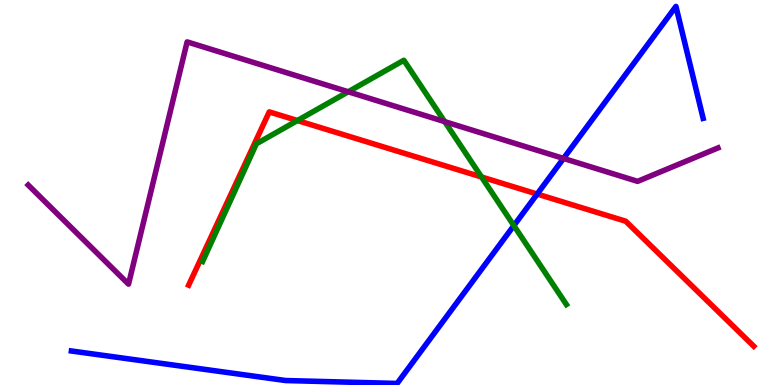[{'lines': ['blue', 'red'], 'intersections': [{'x': 6.93, 'y': 4.96}]}, {'lines': ['green', 'red'], 'intersections': [{'x': 3.84, 'y': 6.87}, {'x': 6.21, 'y': 5.4}]}, {'lines': ['purple', 'red'], 'intersections': []}, {'lines': ['blue', 'green'], 'intersections': [{'x': 6.63, 'y': 4.14}]}, {'lines': ['blue', 'purple'], 'intersections': [{'x': 7.27, 'y': 5.89}]}, {'lines': ['green', 'purple'], 'intersections': [{'x': 4.49, 'y': 7.62}, {'x': 5.74, 'y': 6.84}]}]